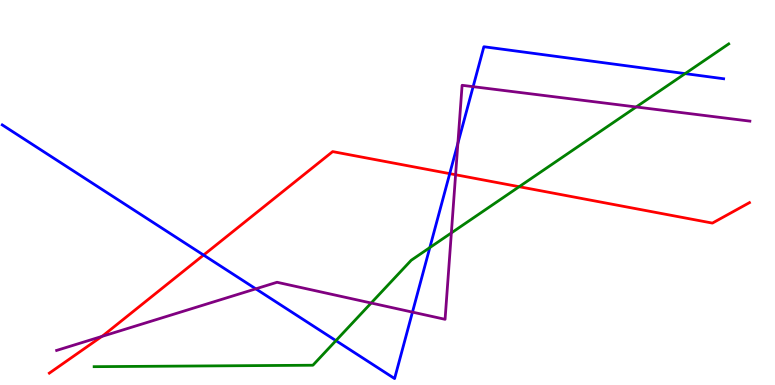[{'lines': ['blue', 'red'], 'intersections': [{'x': 2.63, 'y': 3.37}, {'x': 5.8, 'y': 5.49}]}, {'lines': ['green', 'red'], 'intersections': [{'x': 6.7, 'y': 5.15}]}, {'lines': ['purple', 'red'], 'intersections': [{'x': 1.31, 'y': 1.26}, {'x': 5.88, 'y': 5.46}]}, {'lines': ['blue', 'green'], 'intersections': [{'x': 4.33, 'y': 1.15}, {'x': 5.55, 'y': 3.57}, {'x': 8.84, 'y': 8.09}]}, {'lines': ['blue', 'purple'], 'intersections': [{'x': 3.3, 'y': 2.5}, {'x': 5.32, 'y': 1.89}, {'x': 5.91, 'y': 6.28}, {'x': 6.1, 'y': 7.75}]}, {'lines': ['green', 'purple'], 'intersections': [{'x': 4.79, 'y': 2.13}, {'x': 5.82, 'y': 3.95}, {'x': 8.21, 'y': 7.22}]}]